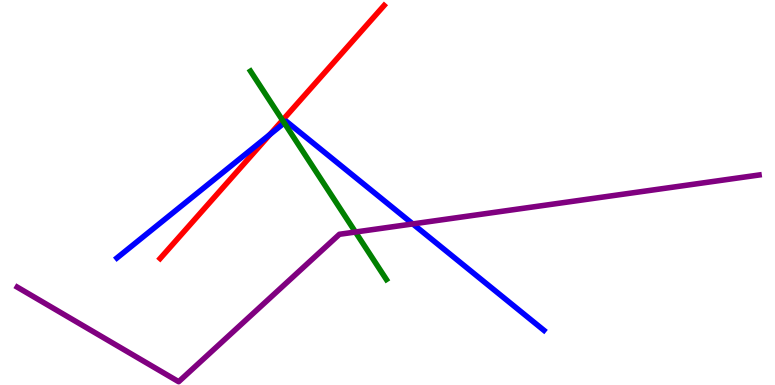[{'lines': ['blue', 'red'], 'intersections': [{'x': 3.48, 'y': 6.51}]}, {'lines': ['green', 'red'], 'intersections': [{'x': 3.65, 'y': 6.88}]}, {'lines': ['purple', 'red'], 'intersections': []}, {'lines': ['blue', 'green'], 'intersections': [{'x': 3.67, 'y': 6.81}]}, {'lines': ['blue', 'purple'], 'intersections': [{'x': 5.33, 'y': 4.18}]}, {'lines': ['green', 'purple'], 'intersections': [{'x': 4.59, 'y': 3.97}]}]